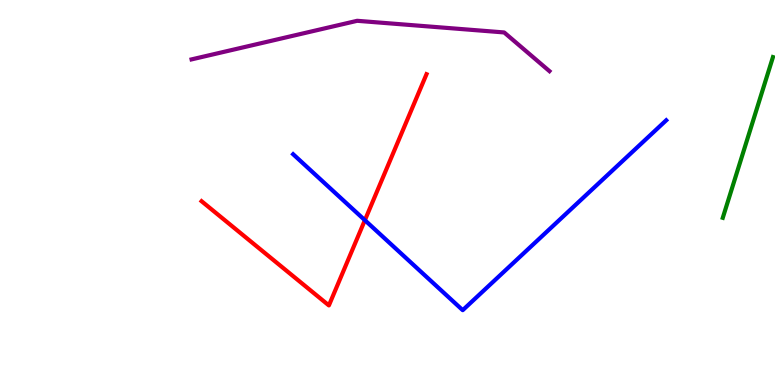[{'lines': ['blue', 'red'], 'intersections': [{'x': 4.71, 'y': 4.28}]}, {'lines': ['green', 'red'], 'intersections': []}, {'lines': ['purple', 'red'], 'intersections': []}, {'lines': ['blue', 'green'], 'intersections': []}, {'lines': ['blue', 'purple'], 'intersections': []}, {'lines': ['green', 'purple'], 'intersections': []}]